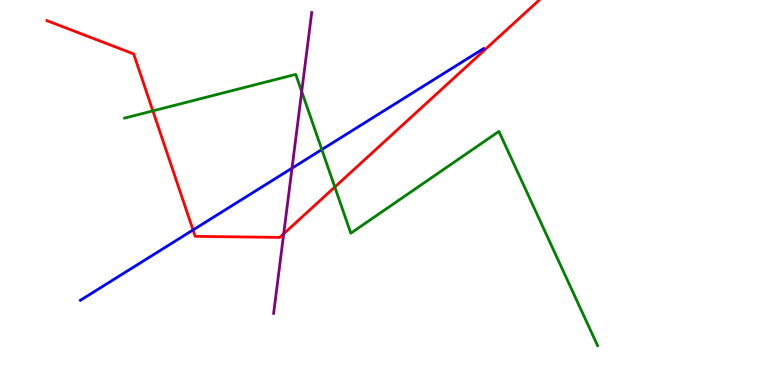[{'lines': ['blue', 'red'], 'intersections': [{'x': 2.49, 'y': 4.03}]}, {'lines': ['green', 'red'], 'intersections': [{'x': 1.97, 'y': 7.12}, {'x': 4.32, 'y': 5.14}]}, {'lines': ['purple', 'red'], 'intersections': [{'x': 3.66, 'y': 3.93}]}, {'lines': ['blue', 'green'], 'intersections': [{'x': 4.15, 'y': 6.11}]}, {'lines': ['blue', 'purple'], 'intersections': [{'x': 3.77, 'y': 5.63}]}, {'lines': ['green', 'purple'], 'intersections': [{'x': 3.89, 'y': 7.62}]}]